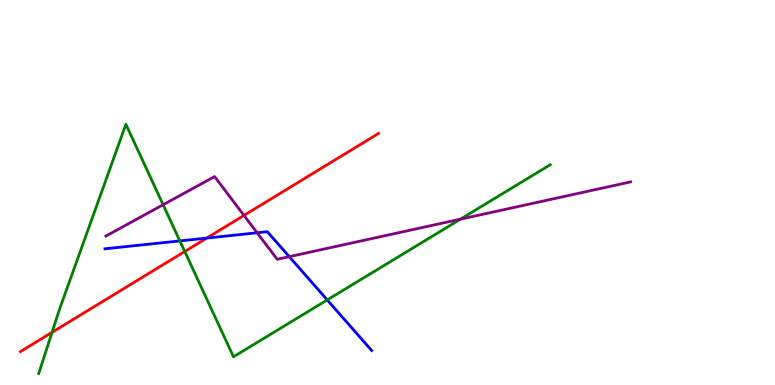[{'lines': ['blue', 'red'], 'intersections': [{'x': 2.67, 'y': 3.82}]}, {'lines': ['green', 'red'], 'intersections': [{'x': 0.672, 'y': 1.37}, {'x': 2.38, 'y': 3.47}]}, {'lines': ['purple', 'red'], 'intersections': [{'x': 3.15, 'y': 4.41}]}, {'lines': ['blue', 'green'], 'intersections': [{'x': 2.32, 'y': 3.74}, {'x': 4.22, 'y': 2.21}]}, {'lines': ['blue', 'purple'], 'intersections': [{'x': 3.32, 'y': 3.95}, {'x': 3.73, 'y': 3.33}]}, {'lines': ['green', 'purple'], 'intersections': [{'x': 2.1, 'y': 4.68}, {'x': 5.94, 'y': 4.31}]}]